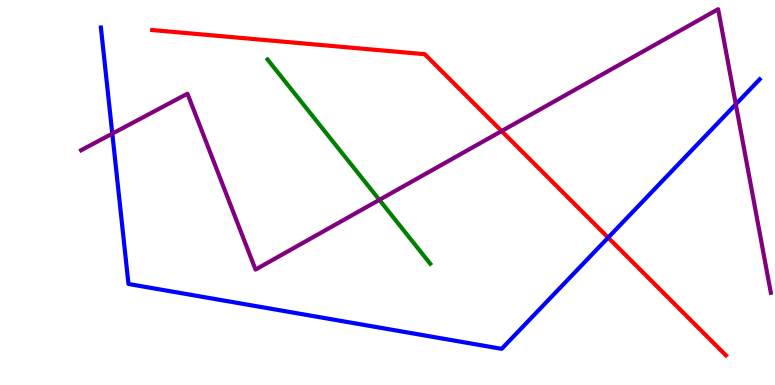[{'lines': ['blue', 'red'], 'intersections': [{'x': 7.85, 'y': 3.83}]}, {'lines': ['green', 'red'], 'intersections': []}, {'lines': ['purple', 'red'], 'intersections': [{'x': 6.47, 'y': 6.6}]}, {'lines': ['blue', 'green'], 'intersections': []}, {'lines': ['blue', 'purple'], 'intersections': [{'x': 1.45, 'y': 6.53}, {'x': 9.49, 'y': 7.29}]}, {'lines': ['green', 'purple'], 'intersections': [{'x': 4.9, 'y': 4.81}]}]